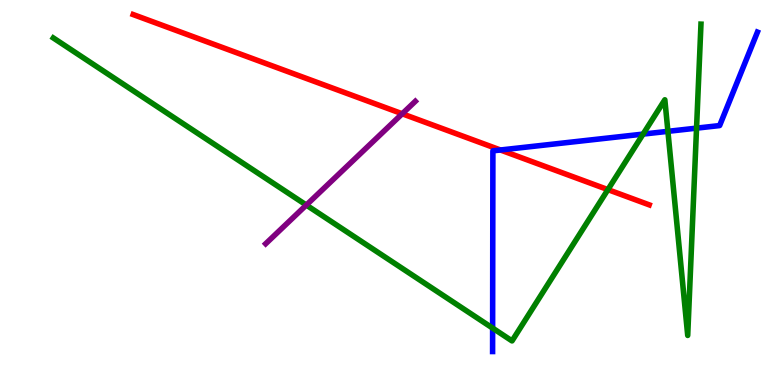[{'lines': ['blue', 'red'], 'intersections': [{'x': 6.46, 'y': 6.1}]}, {'lines': ['green', 'red'], 'intersections': [{'x': 7.84, 'y': 5.07}]}, {'lines': ['purple', 'red'], 'intersections': [{'x': 5.19, 'y': 7.04}]}, {'lines': ['blue', 'green'], 'intersections': [{'x': 6.36, 'y': 1.48}, {'x': 8.3, 'y': 6.52}, {'x': 8.62, 'y': 6.59}, {'x': 8.99, 'y': 6.67}]}, {'lines': ['blue', 'purple'], 'intersections': []}, {'lines': ['green', 'purple'], 'intersections': [{'x': 3.95, 'y': 4.67}]}]